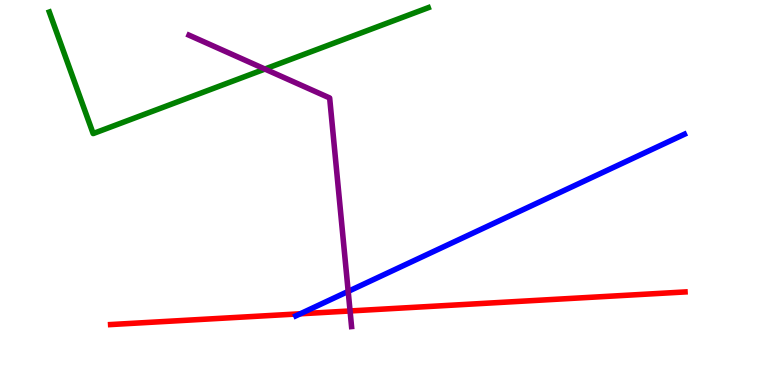[{'lines': ['blue', 'red'], 'intersections': [{'x': 3.87, 'y': 1.85}]}, {'lines': ['green', 'red'], 'intersections': []}, {'lines': ['purple', 'red'], 'intersections': [{'x': 4.52, 'y': 1.92}]}, {'lines': ['blue', 'green'], 'intersections': []}, {'lines': ['blue', 'purple'], 'intersections': [{'x': 4.49, 'y': 2.43}]}, {'lines': ['green', 'purple'], 'intersections': [{'x': 3.42, 'y': 8.21}]}]